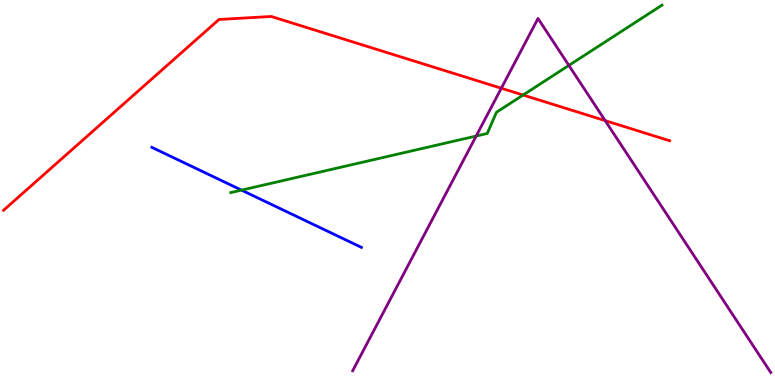[{'lines': ['blue', 'red'], 'intersections': []}, {'lines': ['green', 'red'], 'intersections': [{'x': 6.75, 'y': 7.53}]}, {'lines': ['purple', 'red'], 'intersections': [{'x': 6.47, 'y': 7.71}, {'x': 7.81, 'y': 6.87}]}, {'lines': ['blue', 'green'], 'intersections': [{'x': 3.12, 'y': 5.06}]}, {'lines': ['blue', 'purple'], 'intersections': []}, {'lines': ['green', 'purple'], 'intersections': [{'x': 6.14, 'y': 6.47}, {'x': 7.34, 'y': 8.3}]}]